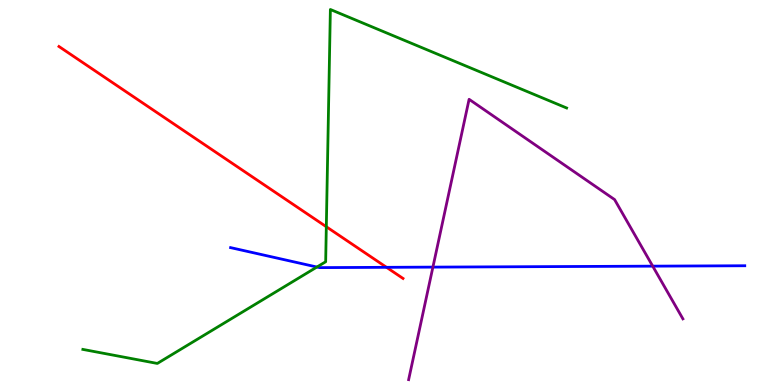[{'lines': ['blue', 'red'], 'intersections': [{'x': 4.99, 'y': 3.06}]}, {'lines': ['green', 'red'], 'intersections': [{'x': 4.21, 'y': 4.11}]}, {'lines': ['purple', 'red'], 'intersections': []}, {'lines': ['blue', 'green'], 'intersections': [{'x': 4.09, 'y': 3.06}]}, {'lines': ['blue', 'purple'], 'intersections': [{'x': 5.59, 'y': 3.06}, {'x': 8.42, 'y': 3.09}]}, {'lines': ['green', 'purple'], 'intersections': []}]